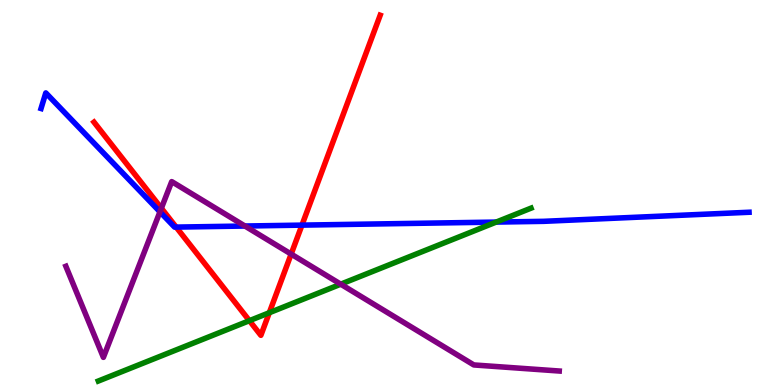[{'lines': ['blue', 'red'], 'intersections': [{'x': 2.27, 'y': 4.1}, {'x': 3.9, 'y': 4.15}]}, {'lines': ['green', 'red'], 'intersections': [{'x': 3.22, 'y': 1.67}, {'x': 3.47, 'y': 1.88}]}, {'lines': ['purple', 'red'], 'intersections': [{'x': 2.08, 'y': 4.59}, {'x': 3.76, 'y': 3.4}]}, {'lines': ['blue', 'green'], 'intersections': [{'x': 6.4, 'y': 4.23}]}, {'lines': ['blue', 'purple'], 'intersections': [{'x': 2.06, 'y': 4.5}, {'x': 3.16, 'y': 4.13}]}, {'lines': ['green', 'purple'], 'intersections': [{'x': 4.4, 'y': 2.62}]}]